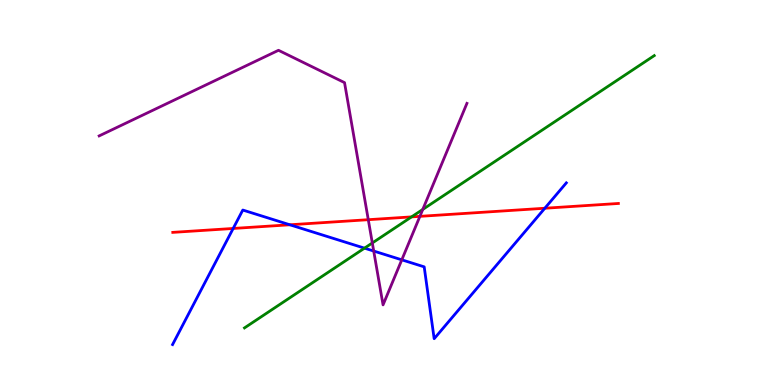[{'lines': ['blue', 'red'], 'intersections': [{'x': 3.01, 'y': 4.07}, {'x': 3.74, 'y': 4.16}, {'x': 7.03, 'y': 4.59}]}, {'lines': ['green', 'red'], 'intersections': [{'x': 5.31, 'y': 4.37}]}, {'lines': ['purple', 'red'], 'intersections': [{'x': 4.75, 'y': 4.29}, {'x': 5.42, 'y': 4.38}]}, {'lines': ['blue', 'green'], 'intersections': [{'x': 4.7, 'y': 3.55}]}, {'lines': ['blue', 'purple'], 'intersections': [{'x': 4.82, 'y': 3.48}, {'x': 5.18, 'y': 3.25}]}, {'lines': ['green', 'purple'], 'intersections': [{'x': 4.8, 'y': 3.69}, {'x': 5.46, 'y': 4.56}]}]